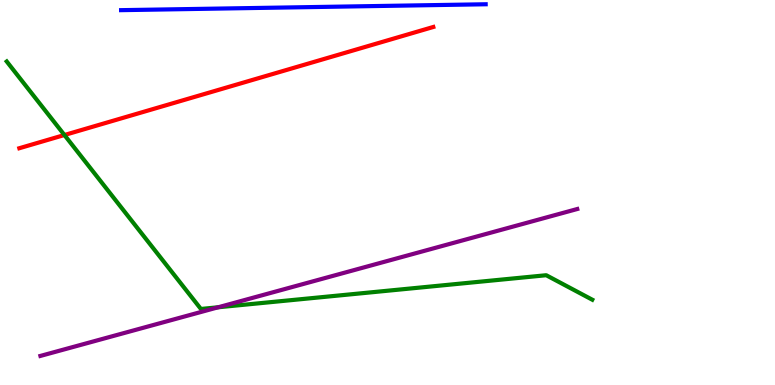[{'lines': ['blue', 'red'], 'intersections': []}, {'lines': ['green', 'red'], 'intersections': [{'x': 0.831, 'y': 6.49}]}, {'lines': ['purple', 'red'], 'intersections': []}, {'lines': ['blue', 'green'], 'intersections': []}, {'lines': ['blue', 'purple'], 'intersections': []}, {'lines': ['green', 'purple'], 'intersections': [{'x': 2.82, 'y': 2.02}]}]